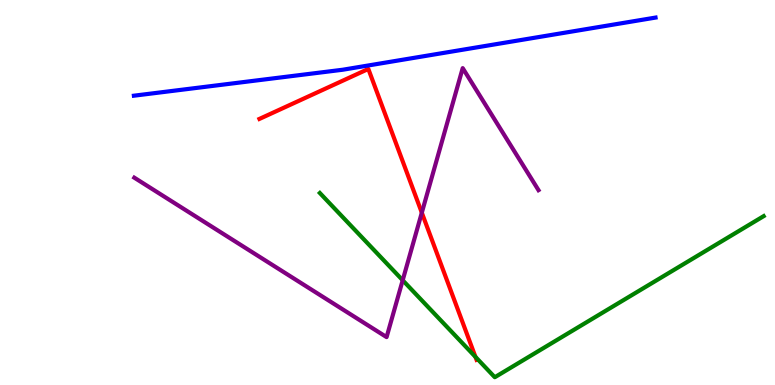[{'lines': ['blue', 'red'], 'intersections': []}, {'lines': ['green', 'red'], 'intersections': [{'x': 6.13, 'y': 0.73}]}, {'lines': ['purple', 'red'], 'intersections': [{'x': 5.44, 'y': 4.48}]}, {'lines': ['blue', 'green'], 'intersections': []}, {'lines': ['blue', 'purple'], 'intersections': []}, {'lines': ['green', 'purple'], 'intersections': [{'x': 5.2, 'y': 2.72}]}]